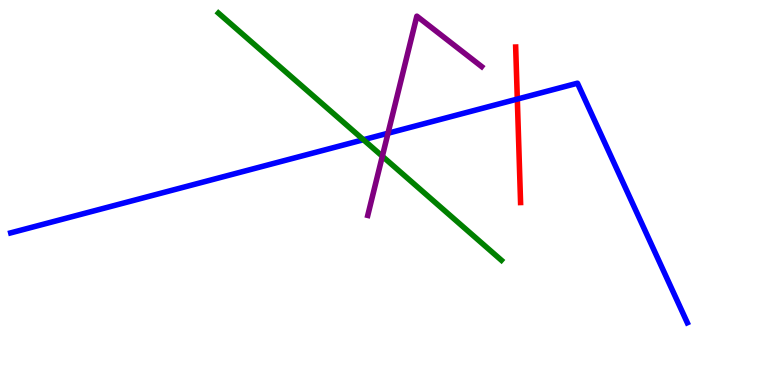[{'lines': ['blue', 'red'], 'intersections': [{'x': 6.67, 'y': 7.43}]}, {'lines': ['green', 'red'], 'intersections': []}, {'lines': ['purple', 'red'], 'intersections': []}, {'lines': ['blue', 'green'], 'intersections': [{'x': 4.69, 'y': 6.37}]}, {'lines': ['blue', 'purple'], 'intersections': [{'x': 5.01, 'y': 6.54}]}, {'lines': ['green', 'purple'], 'intersections': [{'x': 4.93, 'y': 5.94}]}]